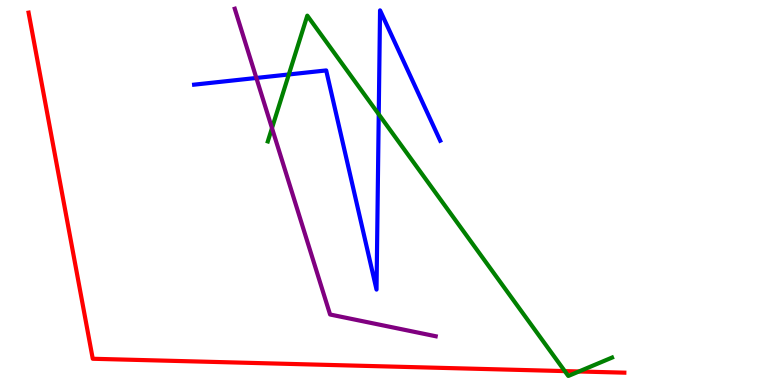[{'lines': ['blue', 'red'], 'intersections': []}, {'lines': ['green', 'red'], 'intersections': [{'x': 7.29, 'y': 0.361}, {'x': 7.47, 'y': 0.351}]}, {'lines': ['purple', 'red'], 'intersections': []}, {'lines': ['blue', 'green'], 'intersections': [{'x': 3.73, 'y': 8.07}, {'x': 4.89, 'y': 7.03}]}, {'lines': ['blue', 'purple'], 'intersections': [{'x': 3.31, 'y': 7.98}]}, {'lines': ['green', 'purple'], 'intersections': [{'x': 3.51, 'y': 6.67}]}]